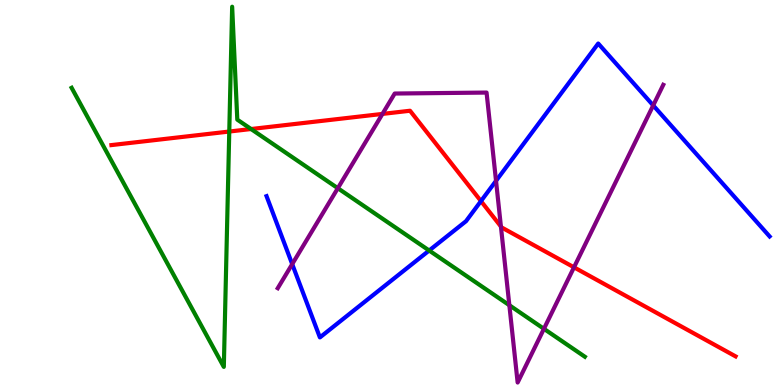[{'lines': ['blue', 'red'], 'intersections': [{'x': 6.21, 'y': 4.78}]}, {'lines': ['green', 'red'], 'intersections': [{'x': 2.96, 'y': 6.58}, {'x': 3.24, 'y': 6.65}]}, {'lines': ['purple', 'red'], 'intersections': [{'x': 4.94, 'y': 7.04}, {'x': 6.46, 'y': 4.12}, {'x': 7.41, 'y': 3.06}]}, {'lines': ['blue', 'green'], 'intersections': [{'x': 5.54, 'y': 3.49}]}, {'lines': ['blue', 'purple'], 'intersections': [{'x': 3.77, 'y': 3.14}, {'x': 6.4, 'y': 5.3}, {'x': 8.43, 'y': 7.26}]}, {'lines': ['green', 'purple'], 'intersections': [{'x': 4.36, 'y': 5.11}, {'x': 6.57, 'y': 2.07}, {'x': 7.02, 'y': 1.46}]}]